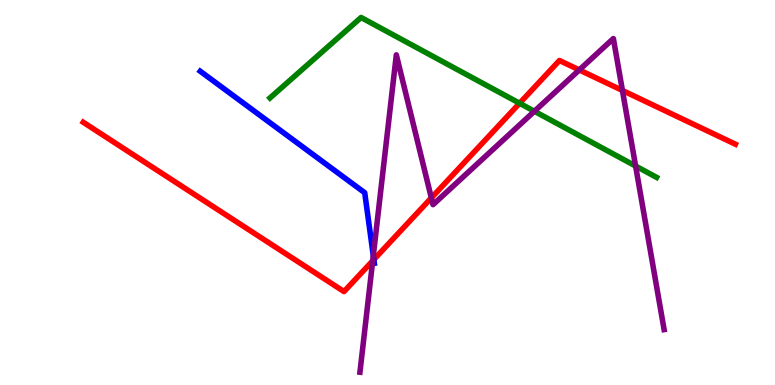[{'lines': ['blue', 'red'], 'intersections': [{'x': 4.82, 'y': 3.26}]}, {'lines': ['green', 'red'], 'intersections': [{'x': 6.7, 'y': 7.32}]}, {'lines': ['purple', 'red'], 'intersections': [{'x': 4.81, 'y': 3.23}, {'x': 5.57, 'y': 4.86}, {'x': 7.47, 'y': 8.18}, {'x': 8.03, 'y': 7.65}]}, {'lines': ['blue', 'green'], 'intersections': []}, {'lines': ['blue', 'purple'], 'intersections': [{'x': 4.82, 'y': 3.36}]}, {'lines': ['green', 'purple'], 'intersections': [{'x': 6.9, 'y': 7.11}, {'x': 8.2, 'y': 5.69}]}]